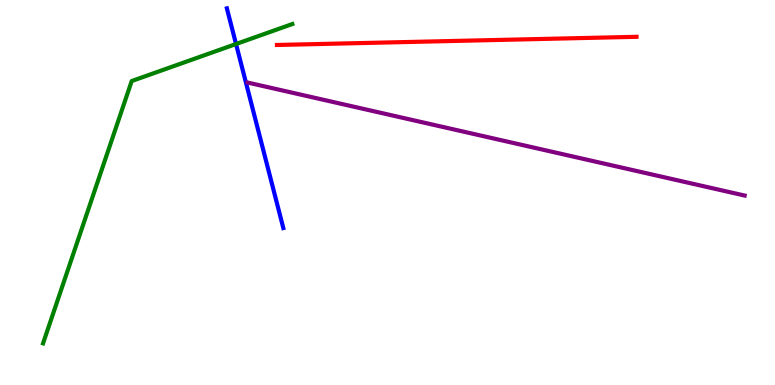[{'lines': ['blue', 'red'], 'intersections': []}, {'lines': ['green', 'red'], 'intersections': []}, {'lines': ['purple', 'red'], 'intersections': []}, {'lines': ['blue', 'green'], 'intersections': [{'x': 3.05, 'y': 8.86}]}, {'lines': ['blue', 'purple'], 'intersections': []}, {'lines': ['green', 'purple'], 'intersections': []}]